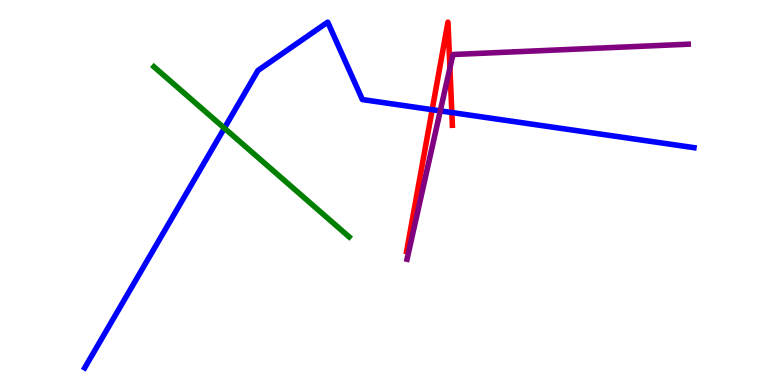[{'lines': ['blue', 'red'], 'intersections': [{'x': 5.58, 'y': 7.15}, {'x': 5.83, 'y': 7.08}]}, {'lines': ['green', 'red'], 'intersections': []}, {'lines': ['purple', 'red'], 'intersections': [{'x': 5.81, 'y': 8.24}]}, {'lines': ['blue', 'green'], 'intersections': [{'x': 2.89, 'y': 6.67}]}, {'lines': ['blue', 'purple'], 'intersections': [{'x': 5.68, 'y': 7.12}]}, {'lines': ['green', 'purple'], 'intersections': []}]